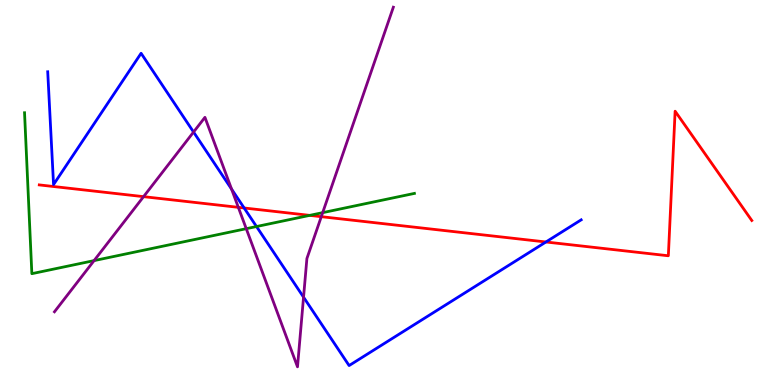[{'lines': ['blue', 'red'], 'intersections': [{'x': 3.15, 'y': 4.6}, {'x': 7.04, 'y': 3.71}]}, {'lines': ['green', 'red'], 'intersections': [{'x': 4.0, 'y': 4.41}]}, {'lines': ['purple', 'red'], 'intersections': [{'x': 1.85, 'y': 4.89}, {'x': 3.08, 'y': 4.61}, {'x': 4.15, 'y': 4.37}]}, {'lines': ['blue', 'green'], 'intersections': [{'x': 3.31, 'y': 4.12}]}, {'lines': ['blue', 'purple'], 'intersections': [{'x': 2.5, 'y': 6.57}, {'x': 2.99, 'y': 5.09}, {'x': 3.92, 'y': 2.28}]}, {'lines': ['green', 'purple'], 'intersections': [{'x': 1.21, 'y': 3.23}, {'x': 3.18, 'y': 4.06}, {'x': 4.16, 'y': 4.48}]}]